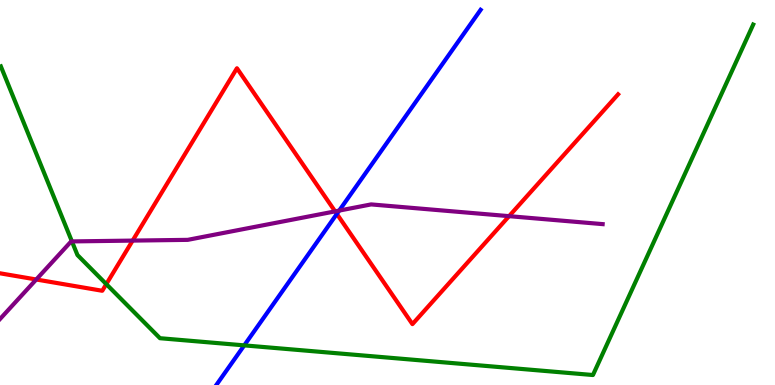[{'lines': ['blue', 'red'], 'intersections': [{'x': 4.35, 'y': 4.44}]}, {'lines': ['green', 'red'], 'intersections': [{'x': 1.37, 'y': 2.62}]}, {'lines': ['purple', 'red'], 'intersections': [{'x': 0.468, 'y': 2.74}, {'x': 1.71, 'y': 3.75}, {'x': 4.32, 'y': 4.51}, {'x': 6.57, 'y': 4.39}]}, {'lines': ['blue', 'green'], 'intersections': [{'x': 3.15, 'y': 1.03}]}, {'lines': ['blue', 'purple'], 'intersections': [{'x': 4.38, 'y': 4.53}]}, {'lines': ['green', 'purple'], 'intersections': [{'x': 0.928, 'y': 3.73}]}]